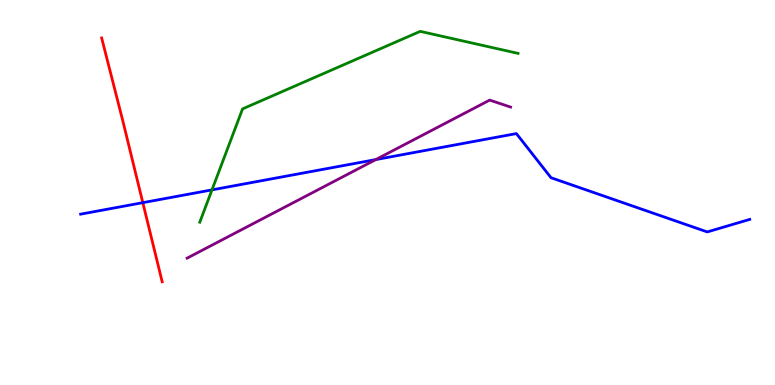[{'lines': ['blue', 'red'], 'intersections': [{'x': 1.84, 'y': 4.74}]}, {'lines': ['green', 'red'], 'intersections': []}, {'lines': ['purple', 'red'], 'intersections': []}, {'lines': ['blue', 'green'], 'intersections': [{'x': 2.74, 'y': 5.07}]}, {'lines': ['blue', 'purple'], 'intersections': [{'x': 4.85, 'y': 5.86}]}, {'lines': ['green', 'purple'], 'intersections': []}]